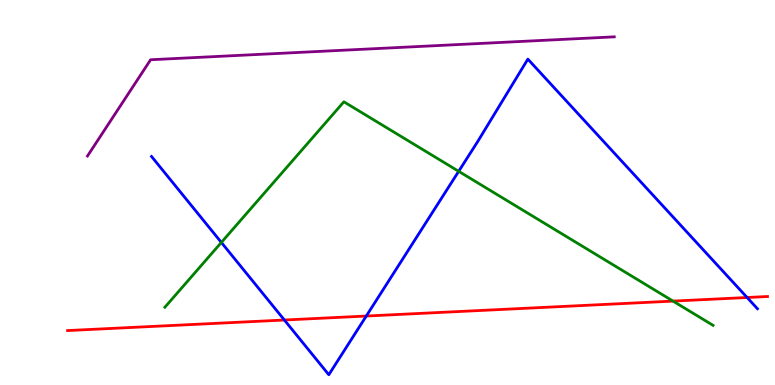[{'lines': ['blue', 'red'], 'intersections': [{'x': 3.67, 'y': 1.69}, {'x': 4.73, 'y': 1.79}, {'x': 9.64, 'y': 2.27}]}, {'lines': ['green', 'red'], 'intersections': [{'x': 8.68, 'y': 2.18}]}, {'lines': ['purple', 'red'], 'intersections': []}, {'lines': ['blue', 'green'], 'intersections': [{'x': 2.86, 'y': 3.7}, {'x': 5.92, 'y': 5.55}]}, {'lines': ['blue', 'purple'], 'intersections': []}, {'lines': ['green', 'purple'], 'intersections': []}]